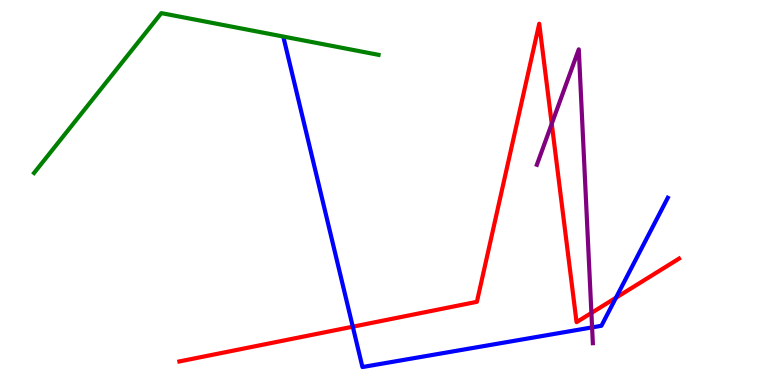[{'lines': ['blue', 'red'], 'intersections': [{'x': 4.55, 'y': 1.51}, {'x': 7.95, 'y': 2.27}]}, {'lines': ['green', 'red'], 'intersections': []}, {'lines': ['purple', 'red'], 'intersections': [{'x': 7.12, 'y': 6.78}, {'x': 7.63, 'y': 1.87}]}, {'lines': ['blue', 'green'], 'intersections': []}, {'lines': ['blue', 'purple'], 'intersections': [{'x': 7.64, 'y': 1.5}]}, {'lines': ['green', 'purple'], 'intersections': []}]